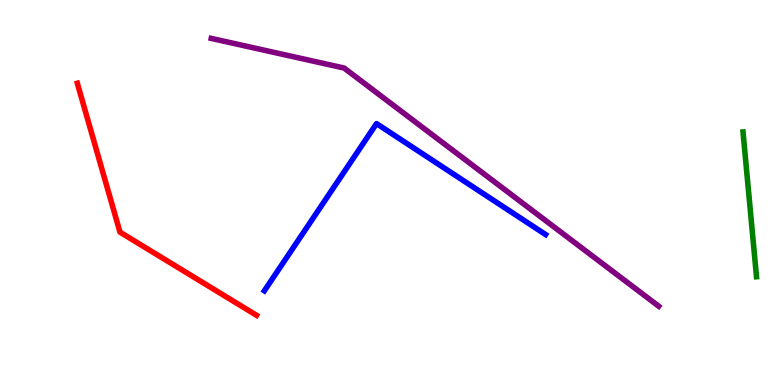[{'lines': ['blue', 'red'], 'intersections': []}, {'lines': ['green', 'red'], 'intersections': []}, {'lines': ['purple', 'red'], 'intersections': []}, {'lines': ['blue', 'green'], 'intersections': []}, {'lines': ['blue', 'purple'], 'intersections': []}, {'lines': ['green', 'purple'], 'intersections': []}]